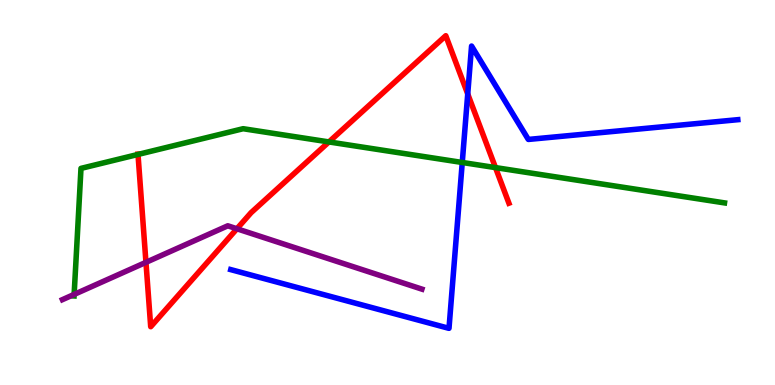[{'lines': ['blue', 'red'], 'intersections': [{'x': 6.04, 'y': 7.56}]}, {'lines': ['green', 'red'], 'intersections': [{'x': 1.78, 'y': 5.99}, {'x': 4.24, 'y': 6.31}, {'x': 6.39, 'y': 5.65}]}, {'lines': ['purple', 'red'], 'intersections': [{'x': 1.88, 'y': 3.19}, {'x': 3.06, 'y': 4.06}]}, {'lines': ['blue', 'green'], 'intersections': [{'x': 5.96, 'y': 5.78}]}, {'lines': ['blue', 'purple'], 'intersections': []}, {'lines': ['green', 'purple'], 'intersections': [{'x': 0.956, 'y': 2.35}]}]